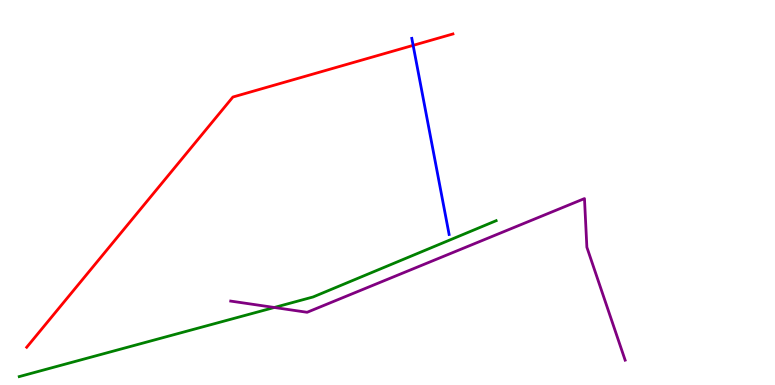[{'lines': ['blue', 'red'], 'intersections': [{'x': 5.33, 'y': 8.82}]}, {'lines': ['green', 'red'], 'intersections': []}, {'lines': ['purple', 'red'], 'intersections': []}, {'lines': ['blue', 'green'], 'intersections': []}, {'lines': ['blue', 'purple'], 'intersections': []}, {'lines': ['green', 'purple'], 'intersections': [{'x': 3.54, 'y': 2.01}]}]